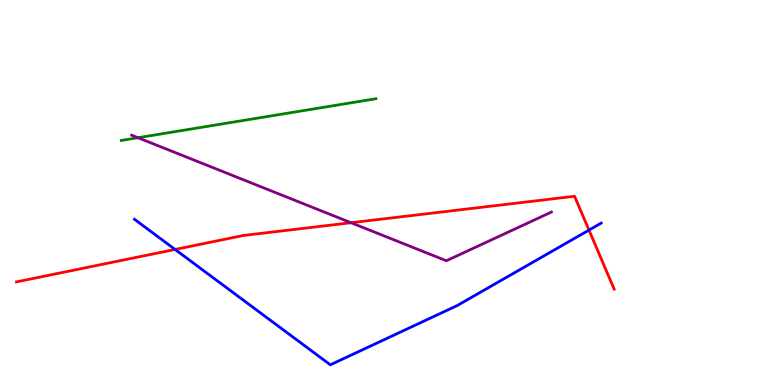[{'lines': ['blue', 'red'], 'intersections': [{'x': 2.26, 'y': 3.52}, {'x': 7.6, 'y': 4.02}]}, {'lines': ['green', 'red'], 'intersections': []}, {'lines': ['purple', 'red'], 'intersections': [{'x': 4.53, 'y': 4.21}]}, {'lines': ['blue', 'green'], 'intersections': []}, {'lines': ['blue', 'purple'], 'intersections': []}, {'lines': ['green', 'purple'], 'intersections': [{'x': 1.78, 'y': 6.42}]}]